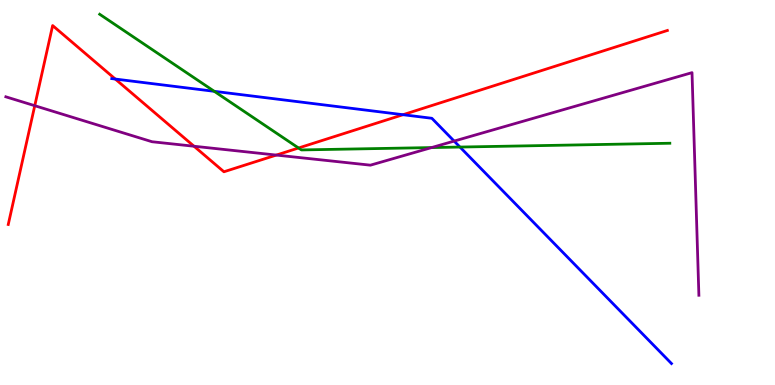[{'lines': ['blue', 'red'], 'intersections': [{'x': 1.49, 'y': 7.95}, {'x': 5.2, 'y': 7.02}]}, {'lines': ['green', 'red'], 'intersections': [{'x': 3.85, 'y': 6.16}]}, {'lines': ['purple', 'red'], 'intersections': [{'x': 0.449, 'y': 7.25}, {'x': 2.5, 'y': 6.2}, {'x': 3.57, 'y': 5.97}]}, {'lines': ['blue', 'green'], 'intersections': [{'x': 2.76, 'y': 7.63}, {'x': 5.93, 'y': 6.18}]}, {'lines': ['blue', 'purple'], 'intersections': [{'x': 5.86, 'y': 6.34}]}, {'lines': ['green', 'purple'], 'intersections': [{'x': 5.57, 'y': 6.17}]}]